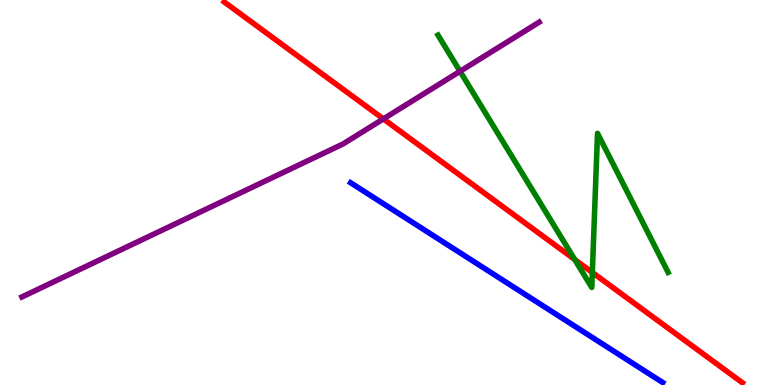[{'lines': ['blue', 'red'], 'intersections': []}, {'lines': ['green', 'red'], 'intersections': [{'x': 7.42, 'y': 3.26}, {'x': 7.64, 'y': 2.92}]}, {'lines': ['purple', 'red'], 'intersections': [{'x': 4.95, 'y': 6.91}]}, {'lines': ['blue', 'green'], 'intersections': []}, {'lines': ['blue', 'purple'], 'intersections': []}, {'lines': ['green', 'purple'], 'intersections': [{'x': 5.94, 'y': 8.15}]}]